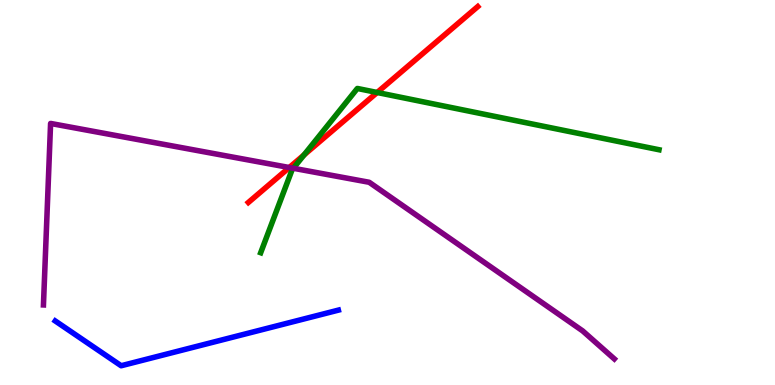[{'lines': ['blue', 'red'], 'intersections': []}, {'lines': ['green', 'red'], 'intersections': [{'x': 3.92, 'y': 5.98}, {'x': 4.87, 'y': 7.6}]}, {'lines': ['purple', 'red'], 'intersections': [{'x': 3.73, 'y': 5.65}]}, {'lines': ['blue', 'green'], 'intersections': []}, {'lines': ['blue', 'purple'], 'intersections': []}, {'lines': ['green', 'purple'], 'intersections': [{'x': 3.78, 'y': 5.63}]}]